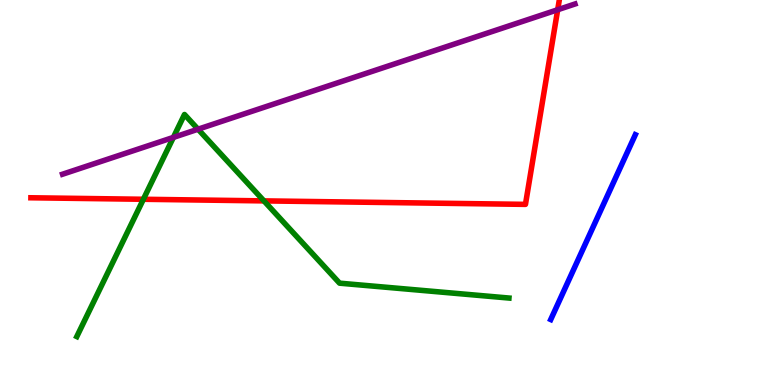[{'lines': ['blue', 'red'], 'intersections': []}, {'lines': ['green', 'red'], 'intersections': [{'x': 1.85, 'y': 4.82}, {'x': 3.41, 'y': 4.78}]}, {'lines': ['purple', 'red'], 'intersections': [{'x': 7.2, 'y': 9.75}]}, {'lines': ['blue', 'green'], 'intersections': []}, {'lines': ['blue', 'purple'], 'intersections': []}, {'lines': ['green', 'purple'], 'intersections': [{'x': 2.24, 'y': 6.43}, {'x': 2.56, 'y': 6.64}]}]